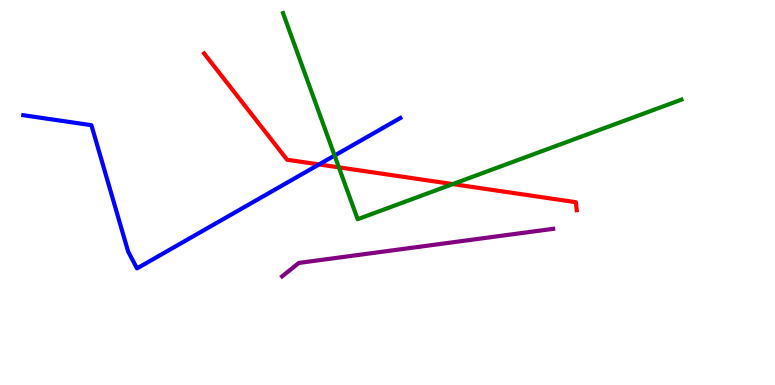[{'lines': ['blue', 'red'], 'intersections': [{'x': 4.12, 'y': 5.73}]}, {'lines': ['green', 'red'], 'intersections': [{'x': 4.37, 'y': 5.65}, {'x': 5.84, 'y': 5.22}]}, {'lines': ['purple', 'red'], 'intersections': []}, {'lines': ['blue', 'green'], 'intersections': [{'x': 4.32, 'y': 5.96}]}, {'lines': ['blue', 'purple'], 'intersections': []}, {'lines': ['green', 'purple'], 'intersections': []}]